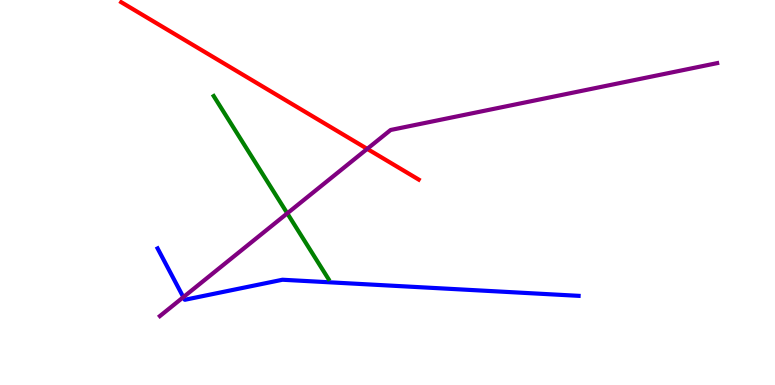[{'lines': ['blue', 'red'], 'intersections': []}, {'lines': ['green', 'red'], 'intersections': []}, {'lines': ['purple', 'red'], 'intersections': [{'x': 4.74, 'y': 6.13}]}, {'lines': ['blue', 'green'], 'intersections': []}, {'lines': ['blue', 'purple'], 'intersections': [{'x': 2.37, 'y': 2.28}]}, {'lines': ['green', 'purple'], 'intersections': [{'x': 3.71, 'y': 4.46}]}]